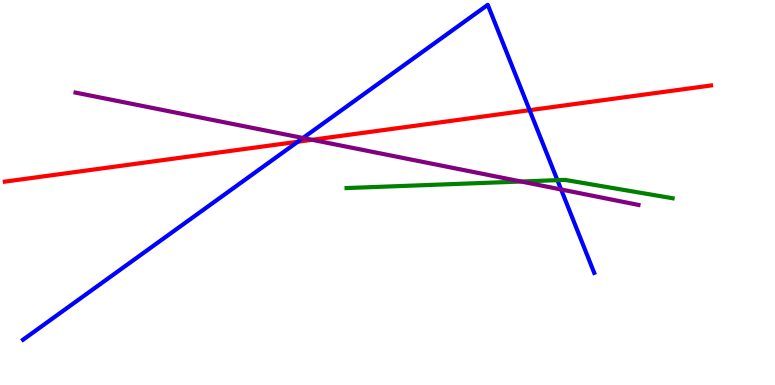[{'lines': ['blue', 'red'], 'intersections': [{'x': 3.84, 'y': 6.32}, {'x': 6.83, 'y': 7.14}]}, {'lines': ['green', 'red'], 'intersections': []}, {'lines': ['purple', 'red'], 'intersections': [{'x': 4.03, 'y': 6.37}]}, {'lines': ['blue', 'green'], 'intersections': [{'x': 7.19, 'y': 5.32}]}, {'lines': ['blue', 'purple'], 'intersections': [{'x': 3.91, 'y': 6.42}, {'x': 7.24, 'y': 5.08}]}, {'lines': ['green', 'purple'], 'intersections': [{'x': 6.72, 'y': 5.29}]}]